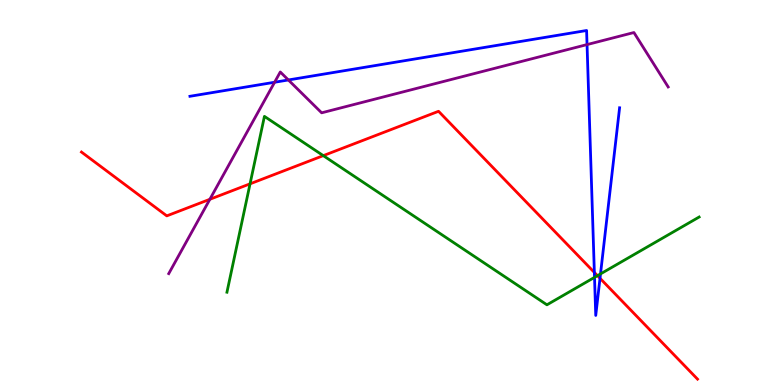[{'lines': ['blue', 'red'], 'intersections': [{'x': 7.67, 'y': 2.92}, {'x': 7.74, 'y': 2.77}]}, {'lines': ['green', 'red'], 'intersections': [{'x': 3.23, 'y': 5.23}, {'x': 4.17, 'y': 5.96}, {'x': 7.71, 'y': 2.84}]}, {'lines': ['purple', 'red'], 'intersections': [{'x': 2.71, 'y': 4.82}]}, {'lines': ['blue', 'green'], 'intersections': [{'x': 7.67, 'y': 2.8}, {'x': 7.75, 'y': 2.89}]}, {'lines': ['blue', 'purple'], 'intersections': [{'x': 3.54, 'y': 7.86}, {'x': 3.72, 'y': 7.92}, {'x': 7.57, 'y': 8.84}]}, {'lines': ['green', 'purple'], 'intersections': []}]